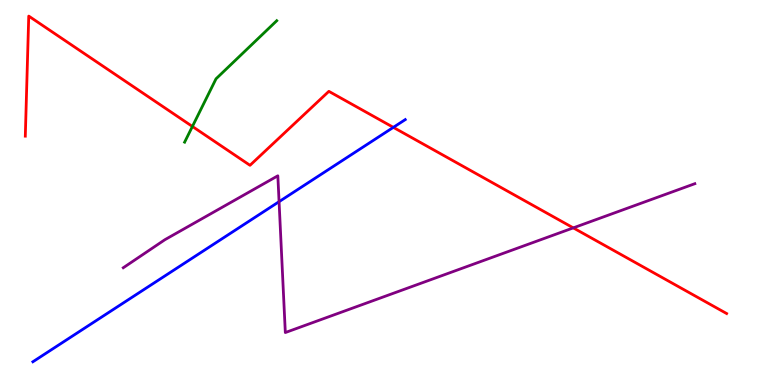[{'lines': ['blue', 'red'], 'intersections': [{'x': 5.08, 'y': 6.69}]}, {'lines': ['green', 'red'], 'intersections': [{'x': 2.48, 'y': 6.72}]}, {'lines': ['purple', 'red'], 'intersections': [{'x': 7.4, 'y': 4.08}]}, {'lines': ['blue', 'green'], 'intersections': []}, {'lines': ['blue', 'purple'], 'intersections': [{'x': 3.6, 'y': 4.76}]}, {'lines': ['green', 'purple'], 'intersections': []}]